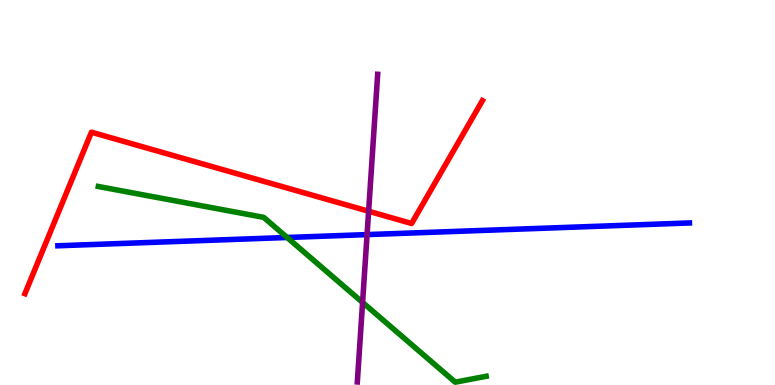[{'lines': ['blue', 'red'], 'intersections': []}, {'lines': ['green', 'red'], 'intersections': []}, {'lines': ['purple', 'red'], 'intersections': [{'x': 4.76, 'y': 4.51}]}, {'lines': ['blue', 'green'], 'intersections': [{'x': 3.7, 'y': 3.83}]}, {'lines': ['blue', 'purple'], 'intersections': [{'x': 4.74, 'y': 3.91}]}, {'lines': ['green', 'purple'], 'intersections': [{'x': 4.68, 'y': 2.14}]}]